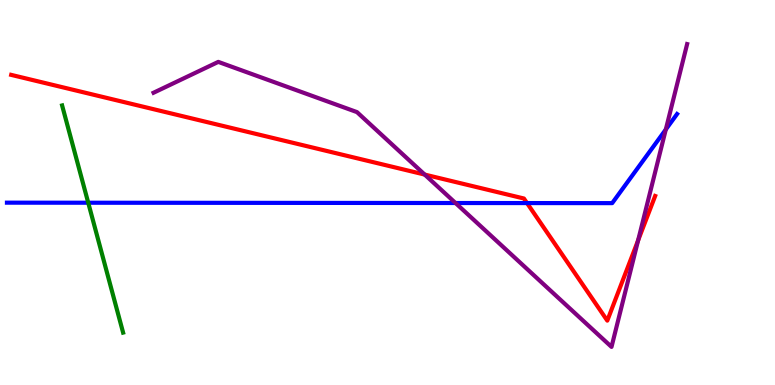[{'lines': ['blue', 'red'], 'intersections': [{'x': 6.8, 'y': 4.73}]}, {'lines': ['green', 'red'], 'intersections': []}, {'lines': ['purple', 'red'], 'intersections': [{'x': 5.48, 'y': 5.47}, {'x': 8.23, 'y': 3.76}]}, {'lines': ['blue', 'green'], 'intersections': [{'x': 1.14, 'y': 4.73}]}, {'lines': ['blue', 'purple'], 'intersections': [{'x': 5.88, 'y': 4.73}, {'x': 8.59, 'y': 6.64}]}, {'lines': ['green', 'purple'], 'intersections': []}]